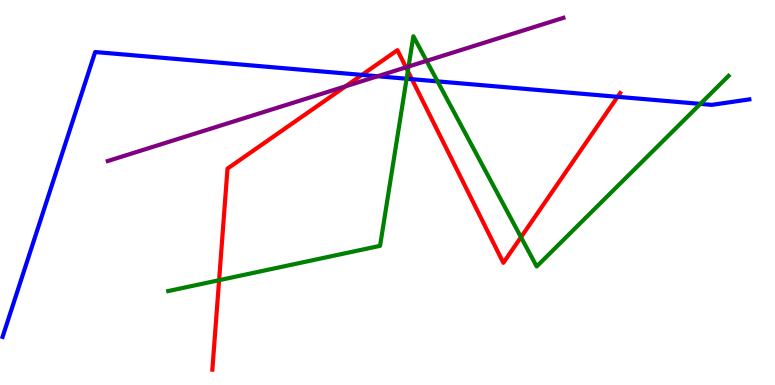[{'lines': ['blue', 'red'], 'intersections': [{'x': 4.67, 'y': 8.05}, {'x': 5.31, 'y': 7.94}, {'x': 7.97, 'y': 7.49}]}, {'lines': ['green', 'red'], 'intersections': [{'x': 2.83, 'y': 2.72}, {'x': 5.26, 'y': 8.15}, {'x': 6.72, 'y': 3.84}]}, {'lines': ['purple', 'red'], 'intersections': [{'x': 4.46, 'y': 7.76}, {'x': 5.24, 'y': 8.25}]}, {'lines': ['blue', 'green'], 'intersections': [{'x': 5.25, 'y': 7.96}, {'x': 5.65, 'y': 7.89}, {'x': 9.04, 'y': 7.3}]}, {'lines': ['blue', 'purple'], 'intersections': [{'x': 4.87, 'y': 8.02}]}, {'lines': ['green', 'purple'], 'intersections': [{'x': 5.27, 'y': 8.27}, {'x': 5.5, 'y': 8.42}]}]